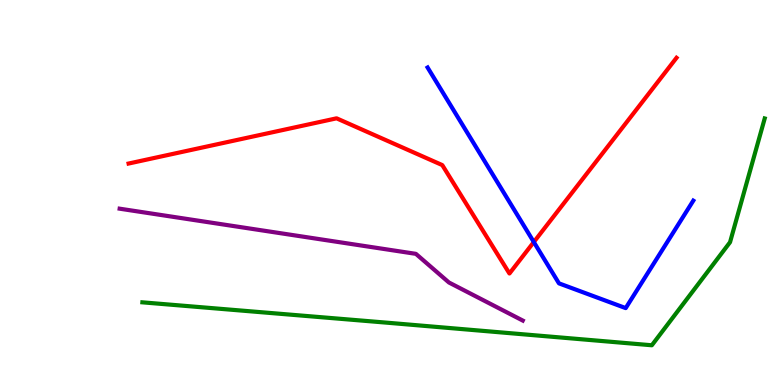[{'lines': ['blue', 'red'], 'intersections': [{'x': 6.89, 'y': 3.71}]}, {'lines': ['green', 'red'], 'intersections': []}, {'lines': ['purple', 'red'], 'intersections': []}, {'lines': ['blue', 'green'], 'intersections': []}, {'lines': ['blue', 'purple'], 'intersections': []}, {'lines': ['green', 'purple'], 'intersections': []}]